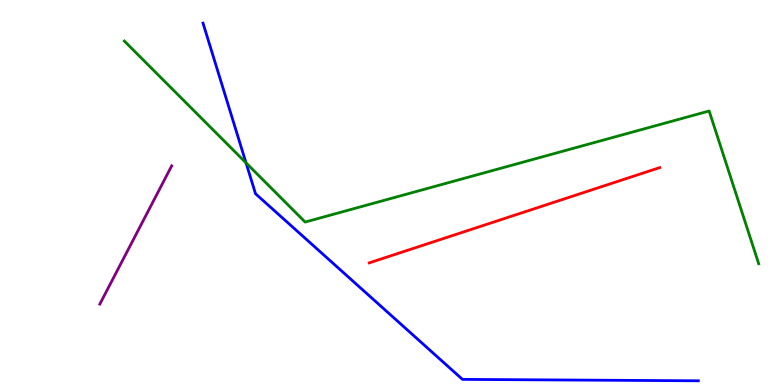[{'lines': ['blue', 'red'], 'intersections': []}, {'lines': ['green', 'red'], 'intersections': []}, {'lines': ['purple', 'red'], 'intersections': []}, {'lines': ['blue', 'green'], 'intersections': [{'x': 3.17, 'y': 5.77}]}, {'lines': ['blue', 'purple'], 'intersections': []}, {'lines': ['green', 'purple'], 'intersections': []}]